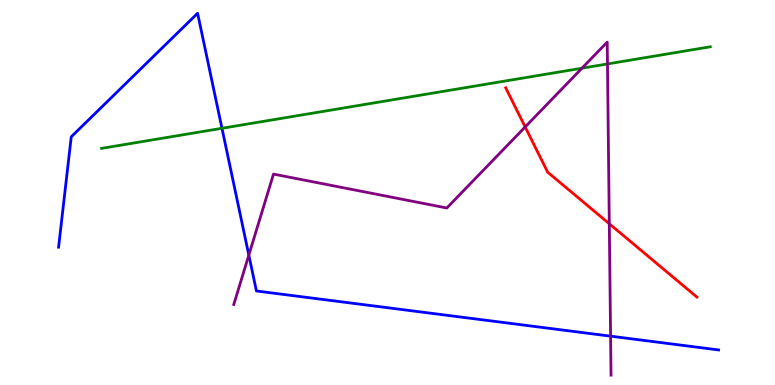[{'lines': ['blue', 'red'], 'intersections': []}, {'lines': ['green', 'red'], 'intersections': []}, {'lines': ['purple', 'red'], 'intersections': [{'x': 6.78, 'y': 6.7}, {'x': 7.86, 'y': 4.19}]}, {'lines': ['blue', 'green'], 'intersections': [{'x': 2.86, 'y': 6.67}]}, {'lines': ['blue', 'purple'], 'intersections': [{'x': 3.21, 'y': 3.37}, {'x': 7.88, 'y': 1.27}]}, {'lines': ['green', 'purple'], 'intersections': [{'x': 7.51, 'y': 8.23}, {'x': 7.84, 'y': 8.34}]}]